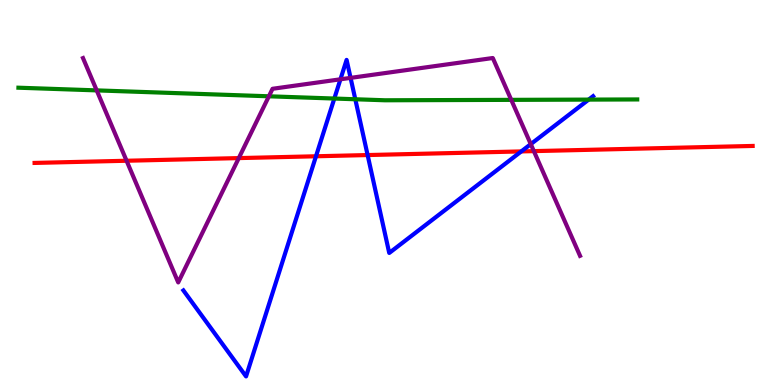[{'lines': ['blue', 'red'], 'intersections': [{'x': 4.08, 'y': 5.94}, {'x': 4.74, 'y': 5.97}, {'x': 6.73, 'y': 6.07}]}, {'lines': ['green', 'red'], 'intersections': []}, {'lines': ['purple', 'red'], 'intersections': [{'x': 1.63, 'y': 5.82}, {'x': 3.08, 'y': 5.89}, {'x': 6.89, 'y': 6.07}]}, {'lines': ['blue', 'green'], 'intersections': [{'x': 4.31, 'y': 7.44}, {'x': 4.58, 'y': 7.42}, {'x': 7.6, 'y': 7.41}]}, {'lines': ['blue', 'purple'], 'intersections': [{'x': 4.39, 'y': 7.94}, {'x': 4.52, 'y': 7.98}, {'x': 6.85, 'y': 6.26}]}, {'lines': ['green', 'purple'], 'intersections': [{'x': 1.25, 'y': 7.65}, {'x': 3.47, 'y': 7.5}, {'x': 6.6, 'y': 7.41}]}]